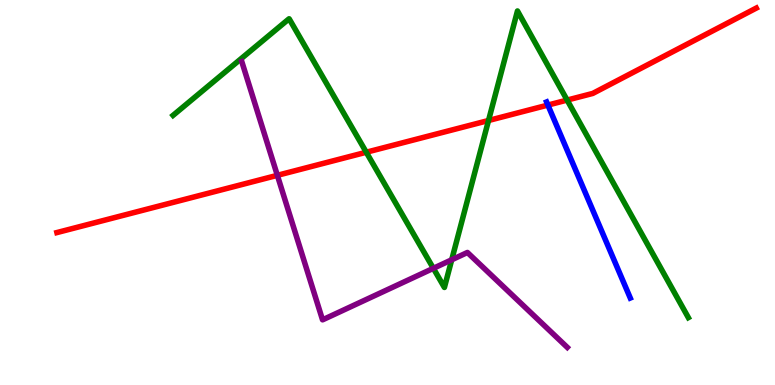[{'lines': ['blue', 'red'], 'intersections': [{'x': 7.07, 'y': 7.27}]}, {'lines': ['green', 'red'], 'intersections': [{'x': 4.73, 'y': 6.05}, {'x': 6.3, 'y': 6.87}, {'x': 7.32, 'y': 7.4}]}, {'lines': ['purple', 'red'], 'intersections': [{'x': 3.58, 'y': 5.45}]}, {'lines': ['blue', 'green'], 'intersections': []}, {'lines': ['blue', 'purple'], 'intersections': []}, {'lines': ['green', 'purple'], 'intersections': [{'x': 5.59, 'y': 3.03}, {'x': 5.83, 'y': 3.25}]}]